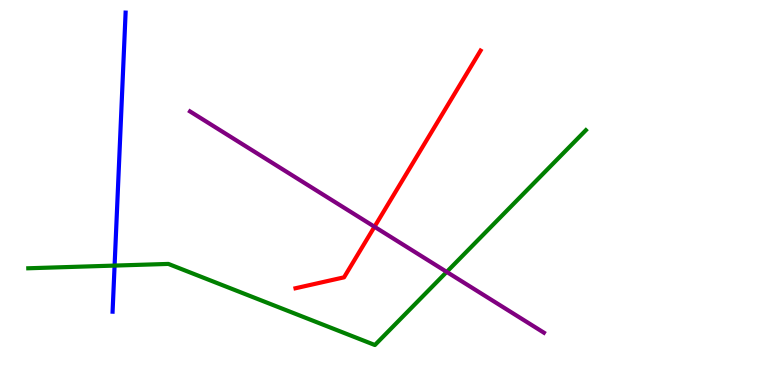[{'lines': ['blue', 'red'], 'intersections': []}, {'lines': ['green', 'red'], 'intersections': []}, {'lines': ['purple', 'red'], 'intersections': [{'x': 4.83, 'y': 4.11}]}, {'lines': ['blue', 'green'], 'intersections': [{'x': 1.48, 'y': 3.1}]}, {'lines': ['blue', 'purple'], 'intersections': []}, {'lines': ['green', 'purple'], 'intersections': [{'x': 5.76, 'y': 2.94}]}]